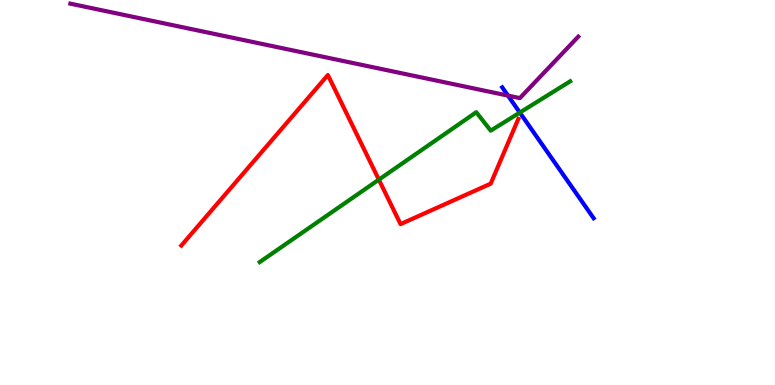[{'lines': ['blue', 'red'], 'intersections': []}, {'lines': ['green', 'red'], 'intersections': [{'x': 4.89, 'y': 5.33}]}, {'lines': ['purple', 'red'], 'intersections': []}, {'lines': ['blue', 'green'], 'intersections': [{'x': 6.71, 'y': 7.08}]}, {'lines': ['blue', 'purple'], 'intersections': [{'x': 6.55, 'y': 7.52}]}, {'lines': ['green', 'purple'], 'intersections': []}]